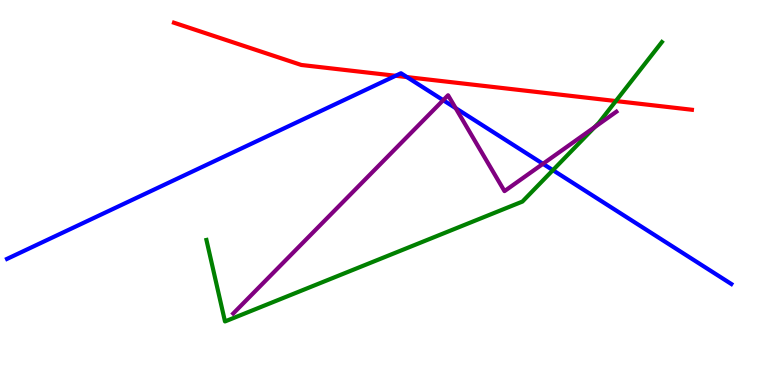[{'lines': ['blue', 'red'], 'intersections': [{'x': 5.1, 'y': 8.03}, {'x': 5.25, 'y': 8.0}]}, {'lines': ['green', 'red'], 'intersections': [{'x': 7.95, 'y': 7.38}]}, {'lines': ['purple', 'red'], 'intersections': []}, {'lines': ['blue', 'green'], 'intersections': [{'x': 7.13, 'y': 5.58}]}, {'lines': ['blue', 'purple'], 'intersections': [{'x': 5.72, 'y': 7.4}, {'x': 5.88, 'y': 7.19}, {'x': 7.01, 'y': 5.74}]}, {'lines': ['green', 'purple'], 'intersections': [{'x': 7.67, 'y': 6.7}]}]